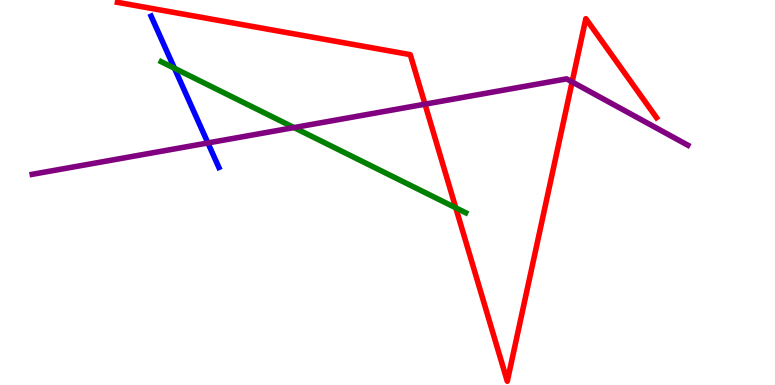[{'lines': ['blue', 'red'], 'intersections': []}, {'lines': ['green', 'red'], 'intersections': [{'x': 5.88, 'y': 4.6}]}, {'lines': ['purple', 'red'], 'intersections': [{'x': 5.48, 'y': 7.29}, {'x': 7.38, 'y': 7.87}]}, {'lines': ['blue', 'green'], 'intersections': [{'x': 2.25, 'y': 8.23}]}, {'lines': ['blue', 'purple'], 'intersections': [{'x': 2.68, 'y': 6.29}]}, {'lines': ['green', 'purple'], 'intersections': [{'x': 3.79, 'y': 6.69}]}]